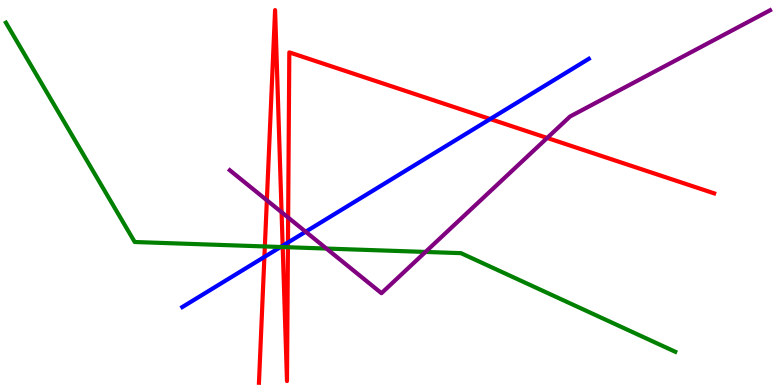[{'lines': ['blue', 'red'], 'intersections': [{'x': 3.41, 'y': 3.33}, {'x': 3.65, 'y': 3.62}, {'x': 3.72, 'y': 3.7}, {'x': 6.33, 'y': 6.91}]}, {'lines': ['green', 'red'], 'intersections': [{'x': 3.42, 'y': 3.6}, {'x': 3.65, 'y': 3.58}, {'x': 3.72, 'y': 3.58}]}, {'lines': ['purple', 'red'], 'intersections': [{'x': 3.44, 'y': 4.8}, {'x': 3.63, 'y': 4.49}, {'x': 3.72, 'y': 4.35}, {'x': 7.06, 'y': 6.42}]}, {'lines': ['blue', 'green'], 'intersections': [{'x': 3.62, 'y': 3.58}]}, {'lines': ['blue', 'purple'], 'intersections': [{'x': 3.94, 'y': 3.98}]}, {'lines': ['green', 'purple'], 'intersections': [{'x': 4.21, 'y': 3.54}, {'x': 5.49, 'y': 3.46}]}]